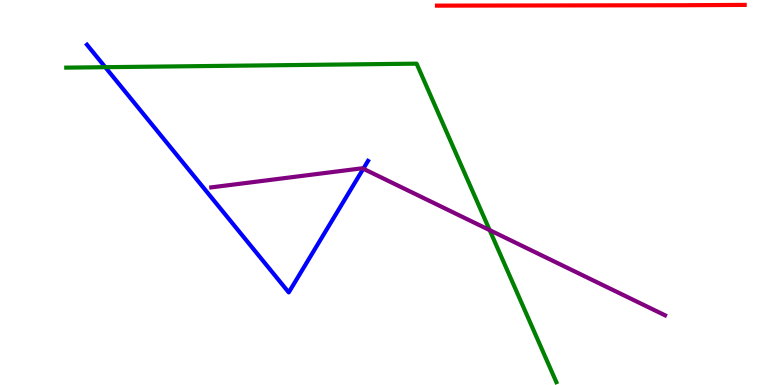[{'lines': ['blue', 'red'], 'intersections': []}, {'lines': ['green', 'red'], 'intersections': []}, {'lines': ['purple', 'red'], 'intersections': []}, {'lines': ['blue', 'green'], 'intersections': [{'x': 1.36, 'y': 8.25}]}, {'lines': ['blue', 'purple'], 'intersections': [{'x': 4.69, 'y': 5.62}]}, {'lines': ['green', 'purple'], 'intersections': [{'x': 6.32, 'y': 4.02}]}]